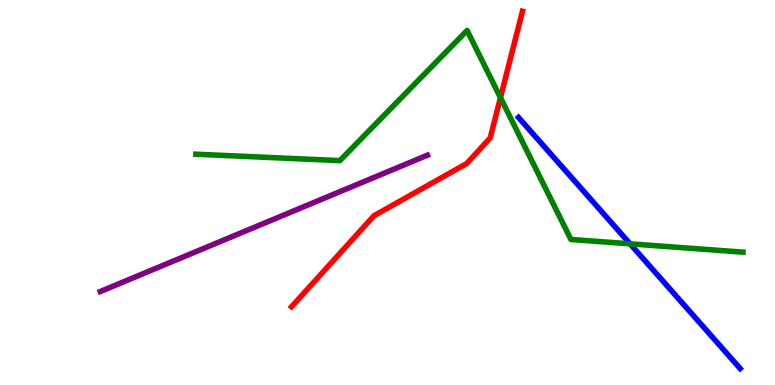[{'lines': ['blue', 'red'], 'intersections': []}, {'lines': ['green', 'red'], 'intersections': [{'x': 6.46, 'y': 7.46}]}, {'lines': ['purple', 'red'], 'intersections': []}, {'lines': ['blue', 'green'], 'intersections': [{'x': 8.13, 'y': 3.67}]}, {'lines': ['blue', 'purple'], 'intersections': []}, {'lines': ['green', 'purple'], 'intersections': []}]